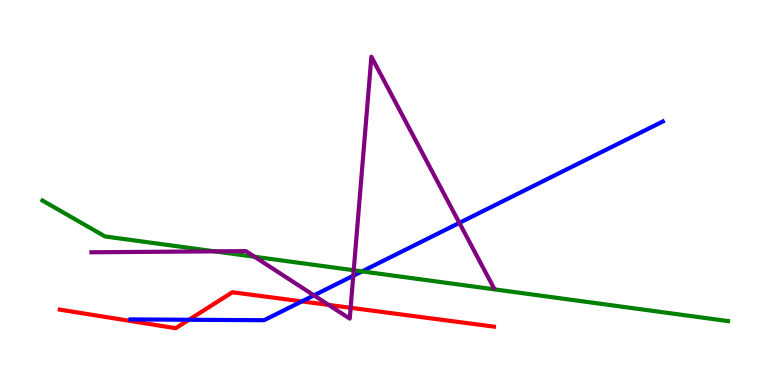[{'lines': ['blue', 'red'], 'intersections': [{'x': 2.44, 'y': 1.69}, {'x': 3.89, 'y': 2.17}]}, {'lines': ['green', 'red'], 'intersections': []}, {'lines': ['purple', 'red'], 'intersections': [{'x': 4.24, 'y': 2.08}, {'x': 4.52, 'y': 2.01}]}, {'lines': ['blue', 'green'], 'intersections': [{'x': 4.67, 'y': 2.95}]}, {'lines': ['blue', 'purple'], 'intersections': [{'x': 4.05, 'y': 2.33}, {'x': 4.56, 'y': 2.84}, {'x': 5.93, 'y': 4.21}]}, {'lines': ['green', 'purple'], 'intersections': [{'x': 2.77, 'y': 3.47}, {'x': 3.28, 'y': 3.33}, {'x': 4.56, 'y': 2.98}]}]